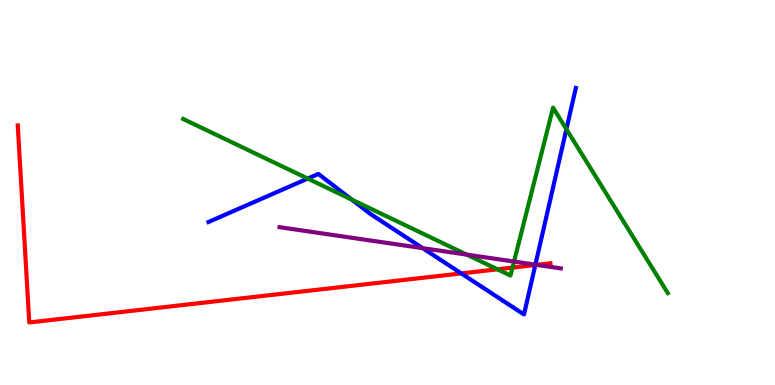[{'lines': ['blue', 'red'], 'intersections': [{'x': 5.95, 'y': 2.9}, {'x': 6.91, 'y': 3.12}]}, {'lines': ['green', 'red'], 'intersections': [{'x': 6.42, 'y': 3.0}, {'x': 6.61, 'y': 3.05}]}, {'lines': ['purple', 'red'], 'intersections': [{'x': 6.92, 'y': 3.12}]}, {'lines': ['blue', 'green'], 'intersections': [{'x': 3.97, 'y': 5.36}, {'x': 4.54, 'y': 4.81}, {'x': 7.31, 'y': 6.64}]}, {'lines': ['blue', 'purple'], 'intersections': [{'x': 5.45, 'y': 3.55}, {'x': 6.91, 'y': 3.13}]}, {'lines': ['green', 'purple'], 'intersections': [{'x': 6.02, 'y': 3.39}, {'x': 6.63, 'y': 3.21}]}]